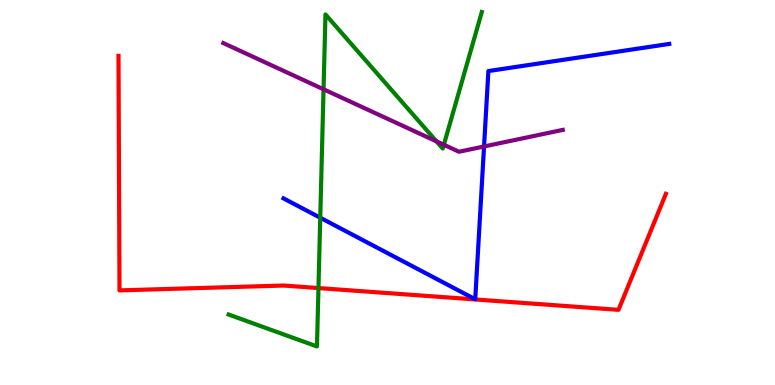[{'lines': ['blue', 'red'], 'intersections': []}, {'lines': ['green', 'red'], 'intersections': [{'x': 4.11, 'y': 2.52}]}, {'lines': ['purple', 'red'], 'intersections': []}, {'lines': ['blue', 'green'], 'intersections': [{'x': 4.13, 'y': 4.34}]}, {'lines': ['blue', 'purple'], 'intersections': [{'x': 6.25, 'y': 6.2}]}, {'lines': ['green', 'purple'], 'intersections': [{'x': 4.17, 'y': 7.68}, {'x': 5.63, 'y': 6.33}, {'x': 5.73, 'y': 6.24}]}]